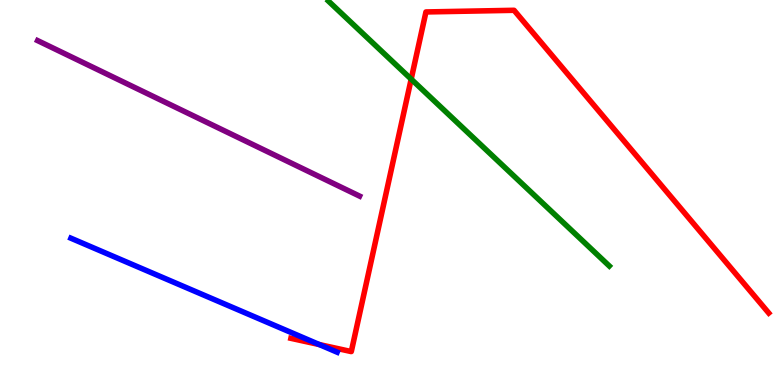[{'lines': ['blue', 'red'], 'intersections': [{'x': 4.12, 'y': 1.05}]}, {'lines': ['green', 'red'], 'intersections': [{'x': 5.31, 'y': 7.94}]}, {'lines': ['purple', 'red'], 'intersections': []}, {'lines': ['blue', 'green'], 'intersections': []}, {'lines': ['blue', 'purple'], 'intersections': []}, {'lines': ['green', 'purple'], 'intersections': []}]